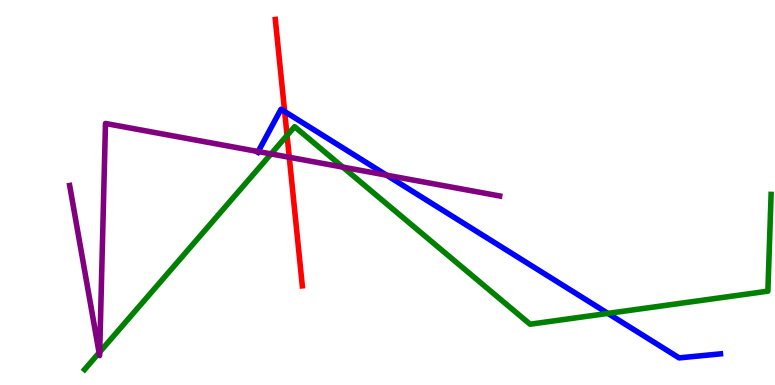[{'lines': ['blue', 'red'], 'intersections': [{'x': 3.67, 'y': 7.1}]}, {'lines': ['green', 'red'], 'intersections': [{'x': 3.7, 'y': 6.48}]}, {'lines': ['purple', 'red'], 'intersections': [{'x': 3.73, 'y': 5.91}]}, {'lines': ['blue', 'green'], 'intersections': [{'x': 7.84, 'y': 1.86}]}, {'lines': ['blue', 'purple'], 'intersections': [{'x': 3.33, 'y': 6.06}, {'x': 4.99, 'y': 5.45}]}, {'lines': ['green', 'purple'], 'intersections': [{'x': 1.28, 'y': 0.837}, {'x': 1.29, 'y': 0.855}, {'x': 3.5, 'y': 6.0}, {'x': 4.42, 'y': 5.66}]}]